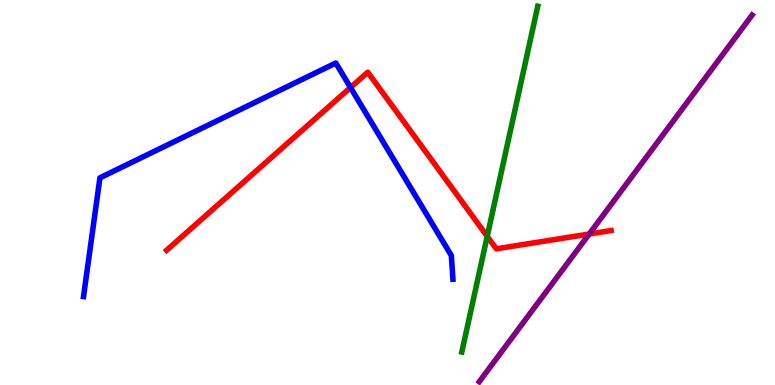[{'lines': ['blue', 'red'], 'intersections': [{'x': 4.52, 'y': 7.73}]}, {'lines': ['green', 'red'], 'intersections': [{'x': 6.29, 'y': 3.86}]}, {'lines': ['purple', 'red'], 'intersections': [{'x': 7.6, 'y': 3.92}]}, {'lines': ['blue', 'green'], 'intersections': []}, {'lines': ['blue', 'purple'], 'intersections': []}, {'lines': ['green', 'purple'], 'intersections': []}]